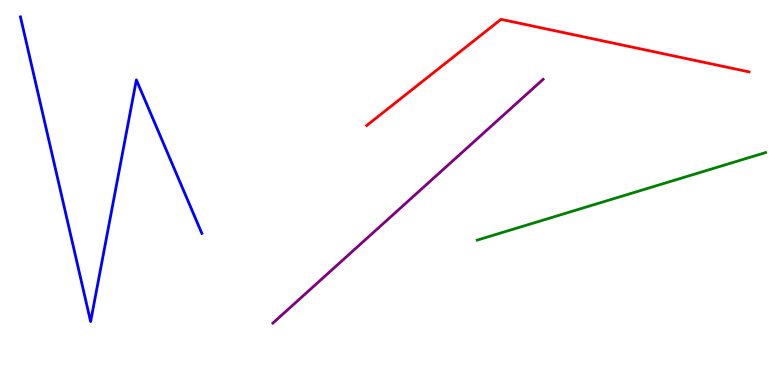[{'lines': ['blue', 'red'], 'intersections': []}, {'lines': ['green', 'red'], 'intersections': []}, {'lines': ['purple', 'red'], 'intersections': []}, {'lines': ['blue', 'green'], 'intersections': []}, {'lines': ['blue', 'purple'], 'intersections': []}, {'lines': ['green', 'purple'], 'intersections': []}]